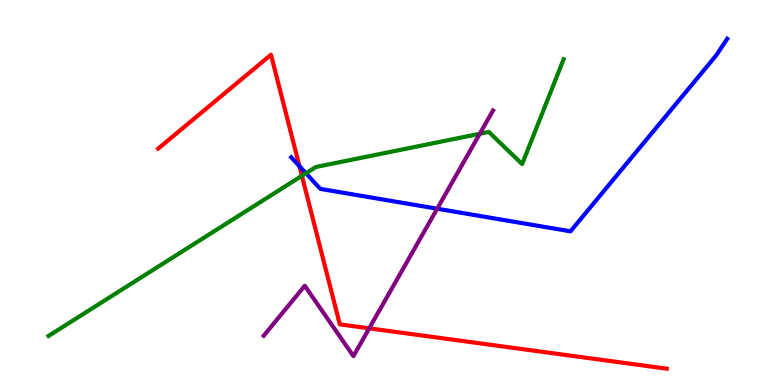[{'lines': ['blue', 'red'], 'intersections': [{'x': 3.86, 'y': 5.68}]}, {'lines': ['green', 'red'], 'intersections': [{'x': 3.9, 'y': 5.43}]}, {'lines': ['purple', 'red'], 'intersections': [{'x': 4.76, 'y': 1.47}]}, {'lines': ['blue', 'green'], 'intersections': [{'x': 3.95, 'y': 5.5}]}, {'lines': ['blue', 'purple'], 'intersections': [{'x': 5.64, 'y': 4.58}]}, {'lines': ['green', 'purple'], 'intersections': [{'x': 6.19, 'y': 6.53}]}]